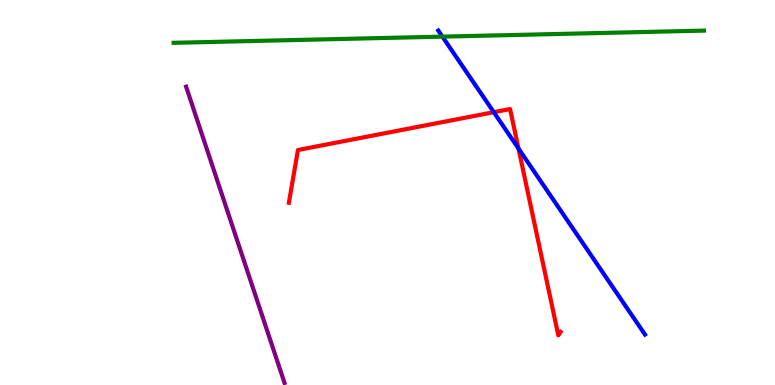[{'lines': ['blue', 'red'], 'intersections': [{'x': 6.37, 'y': 7.09}, {'x': 6.69, 'y': 6.14}]}, {'lines': ['green', 'red'], 'intersections': []}, {'lines': ['purple', 'red'], 'intersections': []}, {'lines': ['blue', 'green'], 'intersections': [{'x': 5.71, 'y': 9.05}]}, {'lines': ['blue', 'purple'], 'intersections': []}, {'lines': ['green', 'purple'], 'intersections': []}]